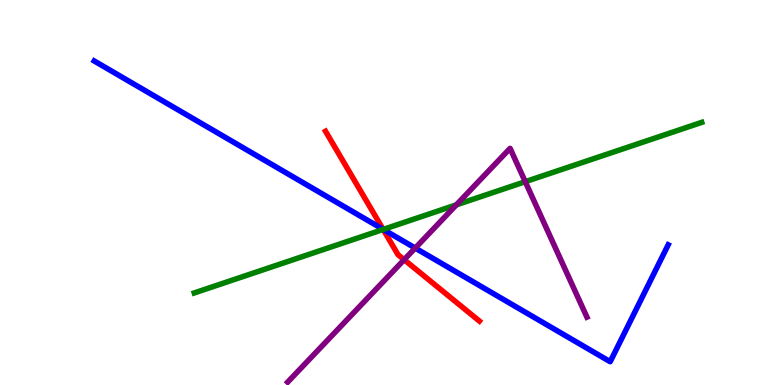[{'lines': ['blue', 'red'], 'intersections': [{'x': 4.94, 'y': 4.04}]}, {'lines': ['green', 'red'], 'intersections': [{'x': 4.94, 'y': 4.04}]}, {'lines': ['purple', 'red'], 'intersections': [{'x': 5.21, 'y': 3.25}]}, {'lines': ['blue', 'green'], 'intersections': [{'x': 4.95, 'y': 4.04}]}, {'lines': ['blue', 'purple'], 'intersections': [{'x': 5.36, 'y': 3.56}]}, {'lines': ['green', 'purple'], 'intersections': [{'x': 5.89, 'y': 4.68}, {'x': 6.78, 'y': 5.28}]}]